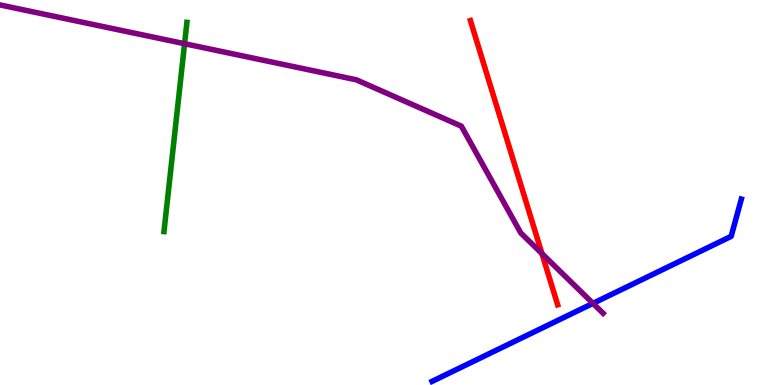[{'lines': ['blue', 'red'], 'intersections': []}, {'lines': ['green', 'red'], 'intersections': []}, {'lines': ['purple', 'red'], 'intersections': [{'x': 6.99, 'y': 3.41}]}, {'lines': ['blue', 'green'], 'intersections': []}, {'lines': ['blue', 'purple'], 'intersections': [{'x': 7.65, 'y': 2.12}]}, {'lines': ['green', 'purple'], 'intersections': [{'x': 2.38, 'y': 8.86}]}]